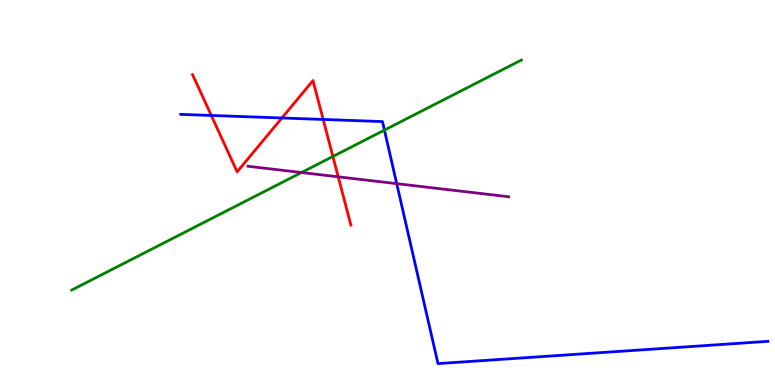[{'lines': ['blue', 'red'], 'intersections': [{'x': 2.73, 'y': 7.0}, {'x': 3.64, 'y': 6.94}, {'x': 4.17, 'y': 6.9}]}, {'lines': ['green', 'red'], 'intersections': [{'x': 4.3, 'y': 5.94}]}, {'lines': ['purple', 'red'], 'intersections': [{'x': 4.36, 'y': 5.41}]}, {'lines': ['blue', 'green'], 'intersections': [{'x': 4.96, 'y': 6.62}]}, {'lines': ['blue', 'purple'], 'intersections': [{'x': 5.12, 'y': 5.23}]}, {'lines': ['green', 'purple'], 'intersections': [{'x': 3.89, 'y': 5.52}]}]